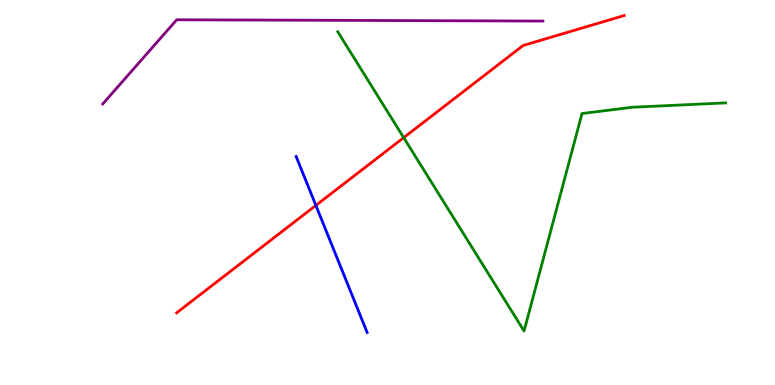[{'lines': ['blue', 'red'], 'intersections': [{'x': 4.08, 'y': 4.66}]}, {'lines': ['green', 'red'], 'intersections': [{'x': 5.21, 'y': 6.42}]}, {'lines': ['purple', 'red'], 'intersections': []}, {'lines': ['blue', 'green'], 'intersections': []}, {'lines': ['blue', 'purple'], 'intersections': []}, {'lines': ['green', 'purple'], 'intersections': []}]